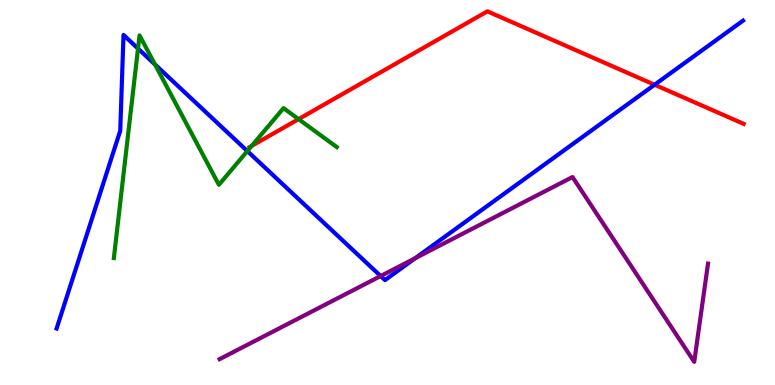[{'lines': ['blue', 'red'], 'intersections': [{'x': 8.45, 'y': 7.8}]}, {'lines': ['green', 'red'], 'intersections': [{'x': 3.25, 'y': 6.21}, {'x': 3.85, 'y': 6.91}]}, {'lines': ['purple', 'red'], 'intersections': []}, {'lines': ['blue', 'green'], 'intersections': [{'x': 1.78, 'y': 8.74}, {'x': 2.0, 'y': 8.33}, {'x': 3.19, 'y': 6.08}]}, {'lines': ['blue', 'purple'], 'intersections': [{'x': 4.91, 'y': 2.83}, {'x': 5.36, 'y': 3.29}]}, {'lines': ['green', 'purple'], 'intersections': []}]